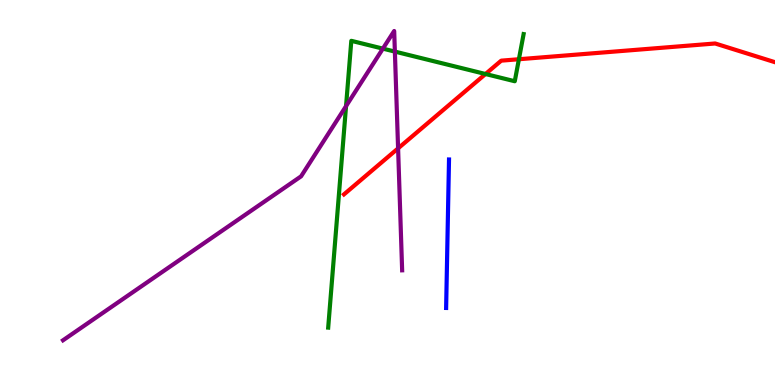[{'lines': ['blue', 'red'], 'intersections': []}, {'lines': ['green', 'red'], 'intersections': [{'x': 6.26, 'y': 8.08}, {'x': 6.7, 'y': 8.46}]}, {'lines': ['purple', 'red'], 'intersections': [{'x': 5.14, 'y': 6.15}]}, {'lines': ['blue', 'green'], 'intersections': []}, {'lines': ['blue', 'purple'], 'intersections': []}, {'lines': ['green', 'purple'], 'intersections': [{'x': 4.47, 'y': 7.24}, {'x': 4.94, 'y': 8.74}, {'x': 5.1, 'y': 8.66}]}]